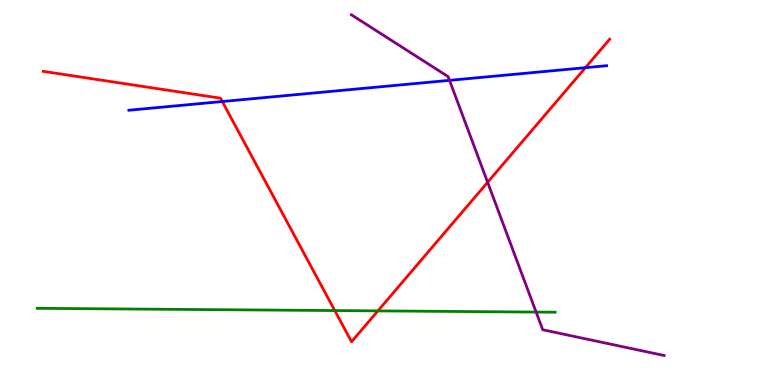[{'lines': ['blue', 'red'], 'intersections': [{'x': 2.87, 'y': 7.36}, {'x': 7.55, 'y': 8.24}]}, {'lines': ['green', 'red'], 'intersections': [{'x': 4.32, 'y': 1.93}, {'x': 4.88, 'y': 1.93}]}, {'lines': ['purple', 'red'], 'intersections': [{'x': 6.29, 'y': 5.27}]}, {'lines': ['blue', 'green'], 'intersections': []}, {'lines': ['blue', 'purple'], 'intersections': [{'x': 5.8, 'y': 7.91}]}, {'lines': ['green', 'purple'], 'intersections': [{'x': 6.92, 'y': 1.89}]}]